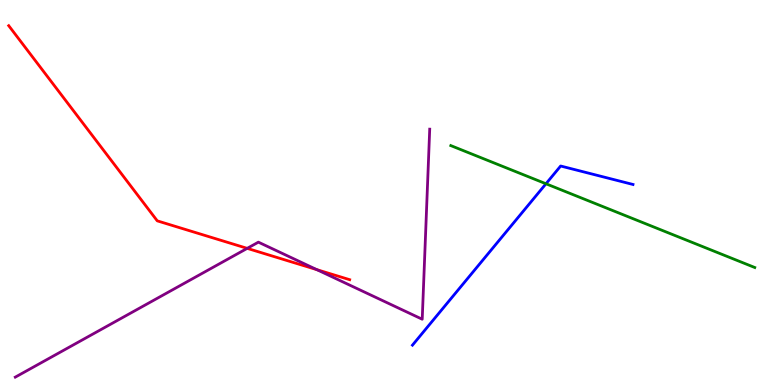[{'lines': ['blue', 'red'], 'intersections': []}, {'lines': ['green', 'red'], 'intersections': []}, {'lines': ['purple', 'red'], 'intersections': [{'x': 3.19, 'y': 3.55}, {'x': 4.09, 'y': 3.0}]}, {'lines': ['blue', 'green'], 'intersections': [{'x': 7.04, 'y': 5.23}]}, {'lines': ['blue', 'purple'], 'intersections': []}, {'lines': ['green', 'purple'], 'intersections': []}]